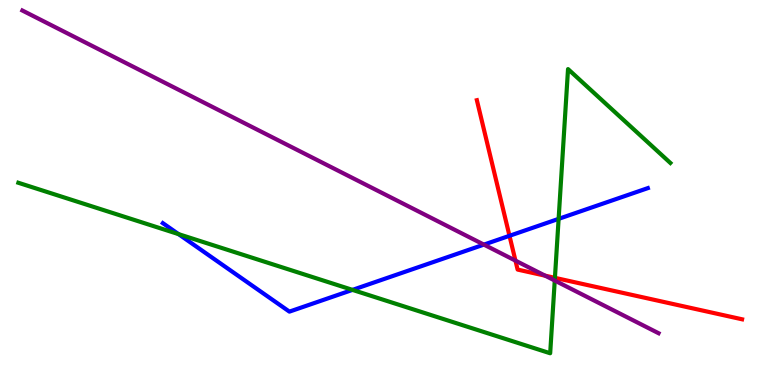[{'lines': ['blue', 'red'], 'intersections': [{'x': 6.57, 'y': 3.88}]}, {'lines': ['green', 'red'], 'intersections': [{'x': 7.16, 'y': 2.78}]}, {'lines': ['purple', 'red'], 'intersections': [{'x': 6.65, 'y': 3.23}, {'x': 7.03, 'y': 2.84}]}, {'lines': ['blue', 'green'], 'intersections': [{'x': 2.3, 'y': 3.92}, {'x': 4.55, 'y': 2.47}, {'x': 7.21, 'y': 4.32}]}, {'lines': ['blue', 'purple'], 'intersections': [{'x': 6.24, 'y': 3.65}]}, {'lines': ['green', 'purple'], 'intersections': [{'x': 7.16, 'y': 2.71}]}]